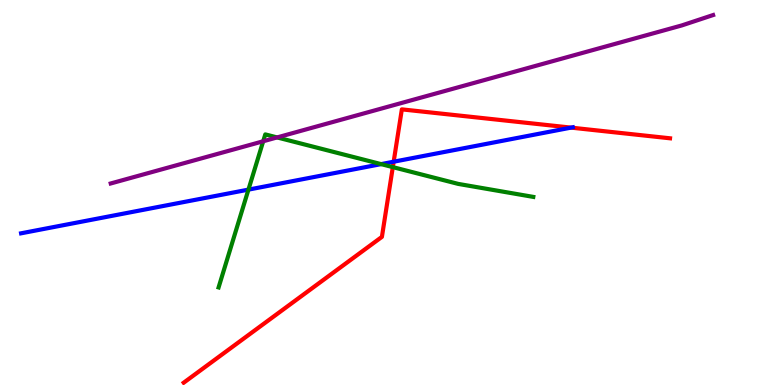[{'lines': ['blue', 'red'], 'intersections': [{'x': 5.08, 'y': 5.8}, {'x': 7.37, 'y': 6.69}]}, {'lines': ['green', 'red'], 'intersections': [{'x': 5.07, 'y': 5.66}]}, {'lines': ['purple', 'red'], 'intersections': []}, {'lines': ['blue', 'green'], 'intersections': [{'x': 3.21, 'y': 5.07}, {'x': 4.92, 'y': 5.74}]}, {'lines': ['blue', 'purple'], 'intersections': []}, {'lines': ['green', 'purple'], 'intersections': [{'x': 3.4, 'y': 6.33}, {'x': 3.58, 'y': 6.43}]}]